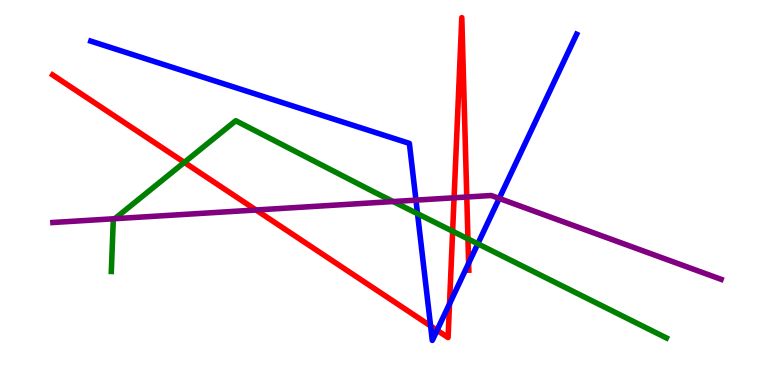[{'lines': ['blue', 'red'], 'intersections': [{'x': 5.56, 'y': 1.53}, {'x': 5.64, 'y': 1.42}, {'x': 5.8, 'y': 2.11}, {'x': 6.05, 'y': 3.16}]}, {'lines': ['green', 'red'], 'intersections': [{'x': 2.38, 'y': 5.78}, {'x': 5.84, 'y': 3.99}, {'x': 6.04, 'y': 3.8}]}, {'lines': ['purple', 'red'], 'intersections': [{'x': 3.3, 'y': 4.55}, {'x': 5.86, 'y': 4.86}, {'x': 6.02, 'y': 4.88}]}, {'lines': ['blue', 'green'], 'intersections': [{'x': 5.39, 'y': 4.45}, {'x': 6.17, 'y': 3.67}]}, {'lines': ['blue', 'purple'], 'intersections': [{'x': 5.37, 'y': 4.8}, {'x': 6.44, 'y': 4.85}]}, {'lines': ['green', 'purple'], 'intersections': [{'x': 1.48, 'y': 4.32}, {'x': 5.07, 'y': 4.77}]}]